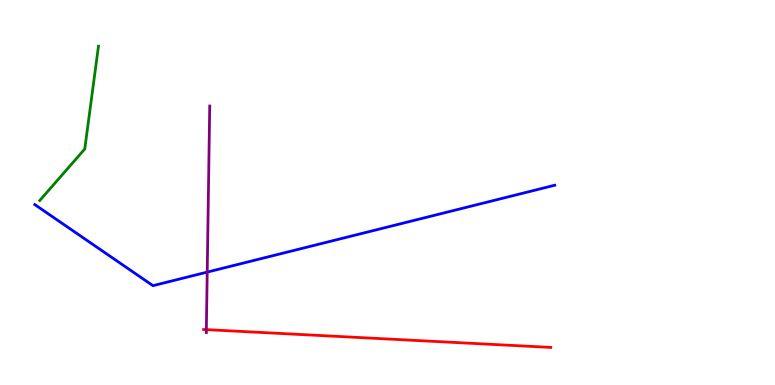[{'lines': ['blue', 'red'], 'intersections': []}, {'lines': ['green', 'red'], 'intersections': []}, {'lines': ['purple', 'red'], 'intersections': [{'x': 2.66, 'y': 1.44}]}, {'lines': ['blue', 'green'], 'intersections': []}, {'lines': ['blue', 'purple'], 'intersections': [{'x': 2.67, 'y': 2.93}]}, {'lines': ['green', 'purple'], 'intersections': []}]